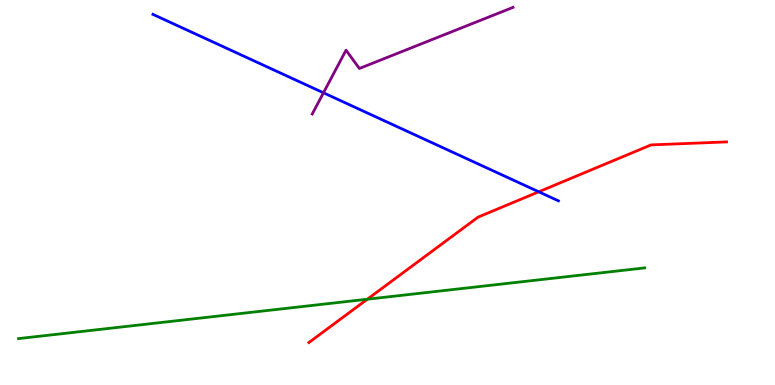[{'lines': ['blue', 'red'], 'intersections': [{'x': 6.95, 'y': 5.02}]}, {'lines': ['green', 'red'], 'intersections': [{'x': 4.74, 'y': 2.23}]}, {'lines': ['purple', 'red'], 'intersections': []}, {'lines': ['blue', 'green'], 'intersections': []}, {'lines': ['blue', 'purple'], 'intersections': [{'x': 4.17, 'y': 7.59}]}, {'lines': ['green', 'purple'], 'intersections': []}]